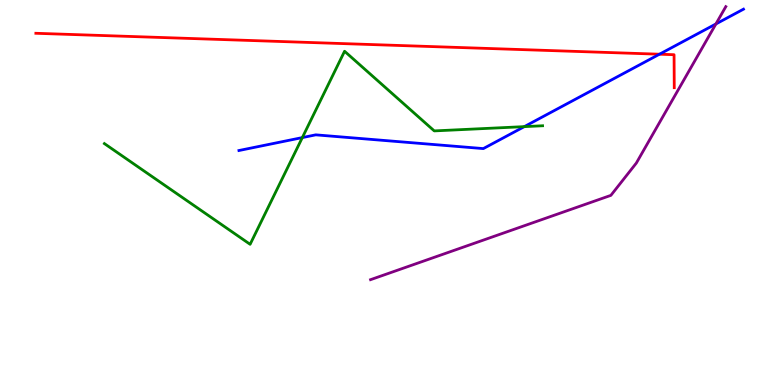[{'lines': ['blue', 'red'], 'intersections': [{'x': 8.51, 'y': 8.59}]}, {'lines': ['green', 'red'], 'intersections': []}, {'lines': ['purple', 'red'], 'intersections': []}, {'lines': ['blue', 'green'], 'intersections': [{'x': 3.9, 'y': 6.43}, {'x': 6.77, 'y': 6.71}]}, {'lines': ['blue', 'purple'], 'intersections': [{'x': 9.24, 'y': 9.38}]}, {'lines': ['green', 'purple'], 'intersections': []}]